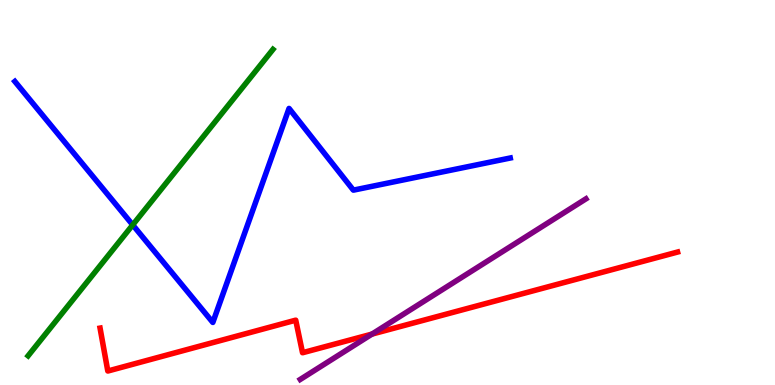[{'lines': ['blue', 'red'], 'intersections': []}, {'lines': ['green', 'red'], 'intersections': []}, {'lines': ['purple', 'red'], 'intersections': [{'x': 4.8, 'y': 1.32}]}, {'lines': ['blue', 'green'], 'intersections': [{'x': 1.71, 'y': 4.16}]}, {'lines': ['blue', 'purple'], 'intersections': []}, {'lines': ['green', 'purple'], 'intersections': []}]